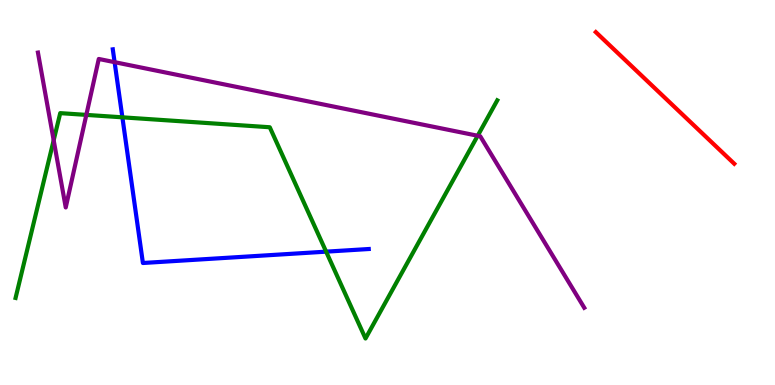[{'lines': ['blue', 'red'], 'intersections': []}, {'lines': ['green', 'red'], 'intersections': []}, {'lines': ['purple', 'red'], 'intersections': []}, {'lines': ['blue', 'green'], 'intersections': [{'x': 1.58, 'y': 6.95}, {'x': 4.21, 'y': 3.46}]}, {'lines': ['blue', 'purple'], 'intersections': [{'x': 1.48, 'y': 8.39}]}, {'lines': ['green', 'purple'], 'intersections': [{'x': 0.693, 'y': 6.36}, {'x': 1.11, 'y': 7.02}, {'x': 6.16, 'y': 6.47}]}]